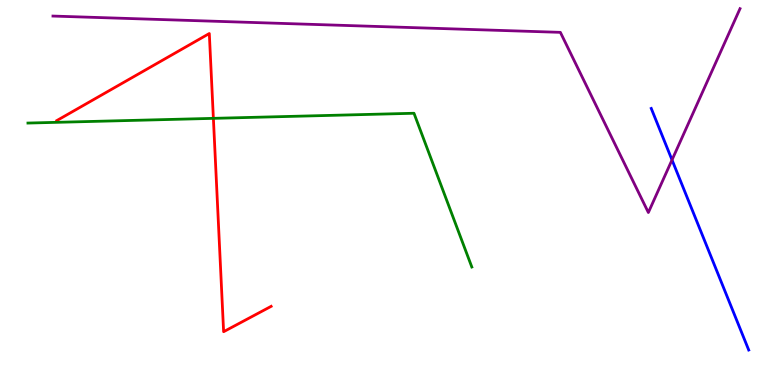[{'lines': ['blue', 'red'], 'intersections': []}, {'lines': ['green', 'red'], 'intersections': [{'x': 2.75, 'y': 6.93}]}, {'lines': ['purple', 'red'], 'intersections': []}, {'lines': ['blue', 'green'], 'intersections': []}, {'lines': ['blue', 'purple'], 'intersections': [{'x': 8.67, 'y': 5.85}]}, {'lines': ['green', 'purple'], 'intersections': []}]